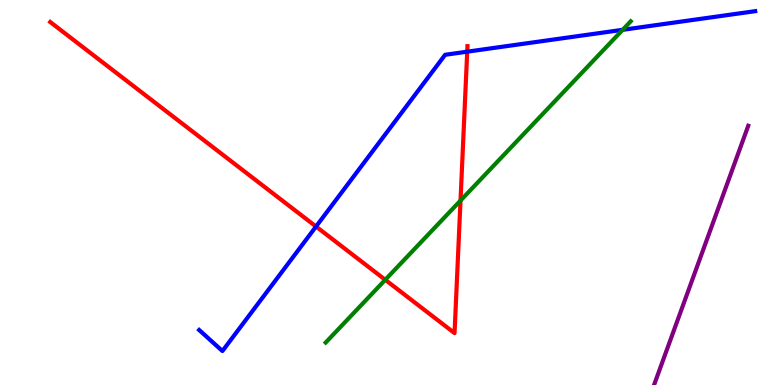[{'lines': ['blue', 'red'], 'intersections': [{'x': 4.08, 'y': 4.12}, {'x': 6.03, 'y': 8.66}]}, {'lines': ['green', 'red'], 'intersections': [{'x': 4.97, 'y': 2.73}, {'x': 5.94, 'y': 4.79}]}, {'lines': ['purple', 'red'], 'intersections': []}, {'lines': ['blue', 'green'], 'intersections': [{'x': 8.03, 'y': 9.23}]}, {'lines': ['blue', 'purple'], 'intersections': []}, {'lines': ['green', 'purple'], 'intersections': []}]